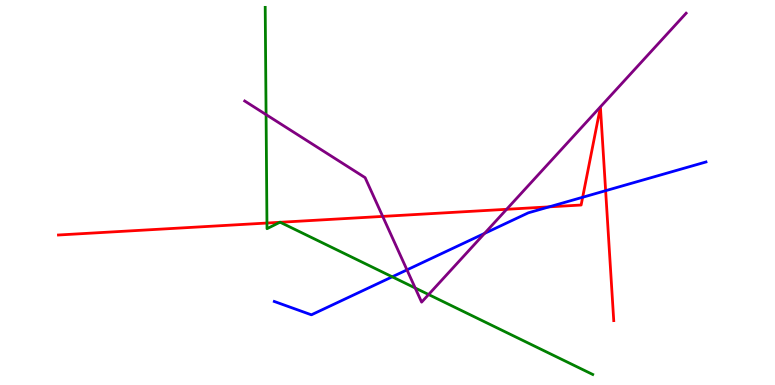[{'lines': ['blue', 'red'], 'intersections': [{'x': 7.09, 'y': 4.63}, {'x': 7.52, 'y': 4.88}, {'x': 7.81, 'y': 5.05}]}, {'lines': ['green', 'red'], 'intersections': [{'x': 3.44, 'y': 4.21}, {'x': 3.61, 'y': 4.23}, {'x': 3.62, 'y': 4.23}]}, {'lines': ['purple', 'red'], 'intersections': [{'x': 4.94, 'y': 4.38}, {'x': 6.54, 'y': 4.56}]}, {'lines': ['blue', 'green'], 'intersections': [{'x': 5.06, 'y': 2.81}]}, {'lines': ['blue', 'purple'], 'intersections': [{'x': 5.25, 'y': 2.99}, {'x': 6.25, 'y': 3.94}]}, {'lines': ['green', 'purple'], 'intersections': [{'x': 3.43, 'y': 7.02}, {'x': 5.36, 'y': 2.52}, {'x': 5.53, 'y': 2.35}]}]